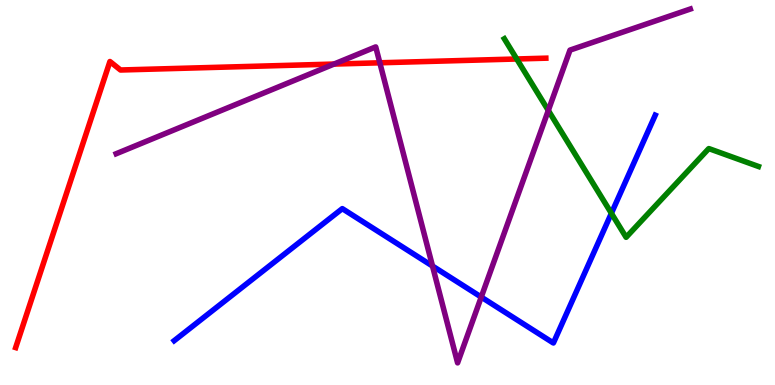[{'lines': ['blue', 'red'], 'intersections': []}, {'lines': ['green', 'red'], 'intersections': [{'x': 6.67, 'y': 8.47}]}, {'lines': ['purple', 'red'], 'intersections': [{'x': 4.31, 'y': 8.34}, {'x': 4.9, 'y': 8.37}]}, {'lines': ['blue', 'green'], 'intersections': [{'x': 7.89, 'y': 4.46}]}, {'lines': ['blue', 'purple'], 'intersections': [{'x': 5.58, 'y': 3.09}, {'x': 6.21, 'y': 2.28}]}, {'lines': ['green', 'purple'], 'intersections': [{'x': 7.07, 'y': 7.13}]}]